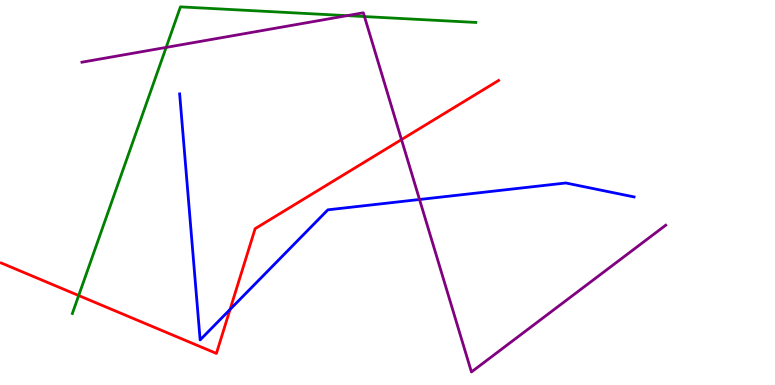[{'lines': ['blue', 'red'], 'intersections': [{'x': 2.97, 'y': 1.96}]}, {'lines': ['green', 'red'], 'intersections': [{'x': 1.02, 'y': 2.32}]}, {'lines': ['purple', 'red'], 'intersections': [{'x': 5.18, 'y': 6.37}]}, {'lines': ['blue', 'green'], 'intersections': []}, {'lines': ['blue', 'purple'], 'intersections': [{'x': 5.41, 'y': 4.82}]}, {'lines': ['green', 'purple'], 'intersections': [{'x': 2.14, 'y': 8.77}, {'x': 4.48, 'y': 9.59}, {'x': 4.7, 'y': 9.57}]}]